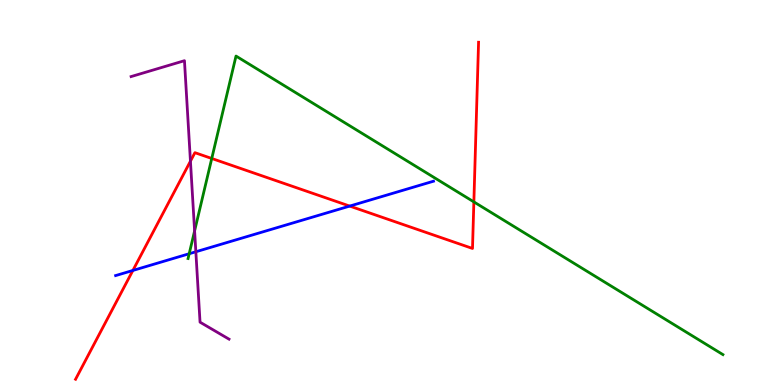[{'lines': ['blue', 'red'], 'intersections': [{'x': 1.71, 'y': 2.98}, {'x': 4.51, 'y': 4.65}]}, {'lines': ['green', 'red'], 'intersections': [{'x': 2.73, 'y': 5.88}, {'x': 6.11, 'y': 4.76}]}, {'lines': ['purple', 'red'], 'intersections': [{'x': 2.46, 'y': 5.81}]}, {'lines': ['blue', 'green'], 'intersections': [{'x': 2.44, 'y': 3.41}]}, {'lines': ['blue', 'purple'], 'intersections': [{'x': 2.53, 'y': 3.46}]}, {'lines': ['green', 'purple'], 'intersections': [{'x': 2.51, 'y': 4.0}]}]